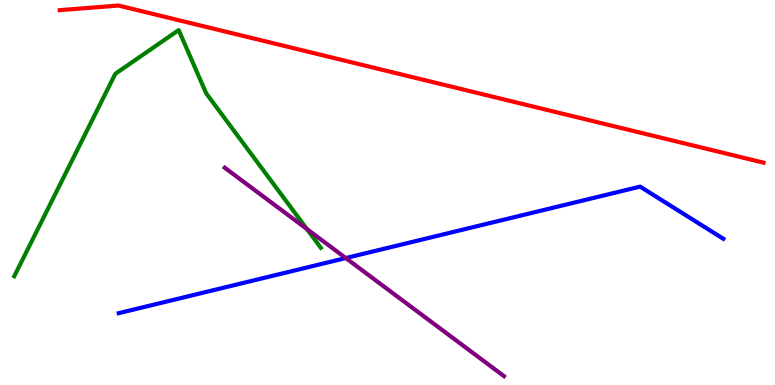[{'lines': ['blue', 'red'], 'intersections': []}, {'lines': ['green', 'red'], 'intersections': []}, {'lines': ['purple', 'red'], 'intersections': []}, {'lines': ['blue', 'green'], 'intersections': []}, {'lines': ['blue', 'purple'], 'intersections': [{'x': 4.46, 'y': 3.3}]}, {'lines': ['green', 'purple'], 'intersections': [{'x': 3.96, 'y': 4.05}]}]